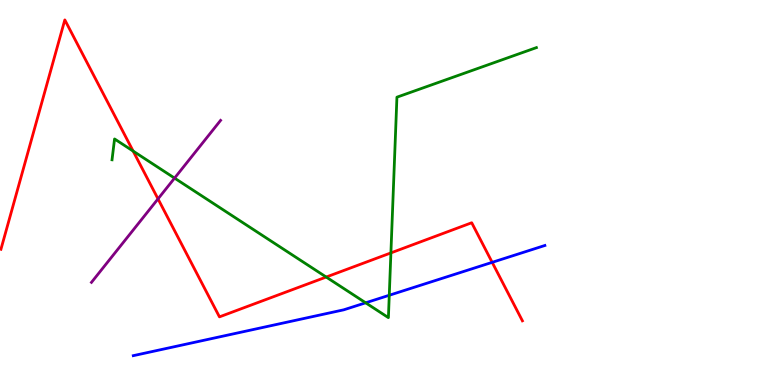[{'lines': ['blue', 'red'], 'intersections': [{'x': 6.35, 'y': 3.19}]}, {'lines': ['green', 'red'], 'intersections': [{'x': 1.72, 'y': 6.08}, {'x': 4.21, 'y': 2.8}, {'x': 5.04, 'y': 3.43}]}, {'lines': ['purple', 'red'], 'intersections': [{'x': 2.04, 'y': 4.83}]}, {'lines': ['blue', 'green'], 'intersections': [{'x': 4.72, 'y': 2.13}, {'x': 5.02, 'y': 2.33}]}, {'lines': ['blue', 'purple'], 'intersections': []}, {'lines': ['green', 'purple'], 'intersections': [{'x': 2.25, 'y': 5.37}]}]